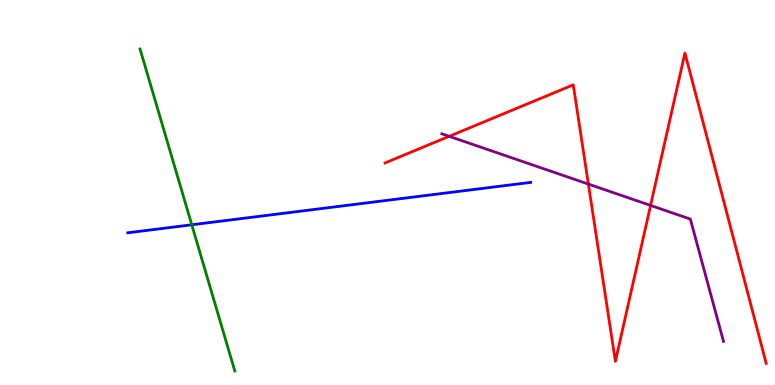[{'lines': ['blue', 'red'], 'intersections': []}, {'lines': ['green', 'red'], 'intersections': []}, {'lines': ['purple', 'red'], 'intersections': [{'x': 5.8, 'y': 6.46}, {'x': 7.59, 'y': 5.22}, {'x': 8.39, 'y': 4.66}]}, {'lines': ['blue', 'green'], 'intersections': [{'x': 2.47, 'y': 4.16}]}, {'lines': ['blue', 'purple'], 'intersections': []}, {'lines': ['green', 'purple'], 'intersections': []}]